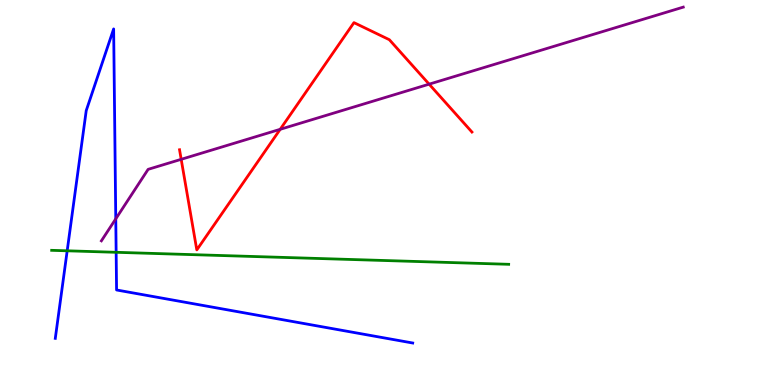[{'lines': ['blue', 'red'], 'intersections': []}, {'lines': ['green', 'red'], 'intersections': []}, {'lines': ['purple', 'red'], 'intersections': [{'x': 2.34, 'y': 5.86}, {'x': 3.62, 'y': 6.64}, {'x': 5.54, 'y': 7.81}]}, {'lines': ['blue', 'green'], 'intersections': [{'x': 0.867, 'y': 3.49}, {'x': 1.5, 'y': 3.45}]}, {'lines': ['blue', 'purple'], 'intersections': [{'x': 1.49, 'y': 4.32}]}, {'lines': ['green', 'purple'], 'intersections': []}]